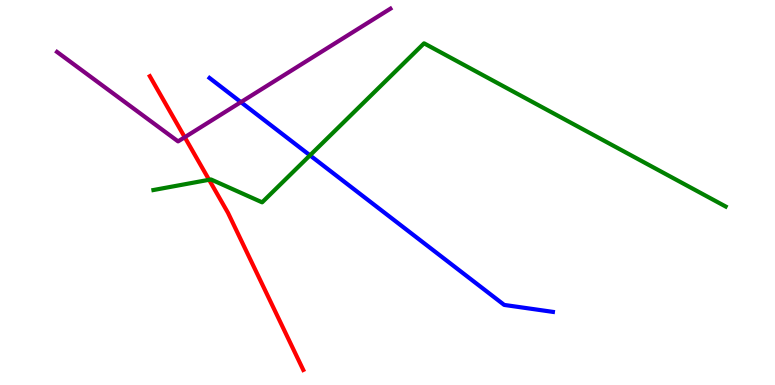[{'lines': ['blue', 'red'], 'intersections': []}, {'lines': ['green', 'red'], 'intersections': [{'x': 2.7, 'y': 5.33}]}, {'lines': ['purple', 'red'], 'intersections': [{'x': 2.38, 'y': 6.44}]}, {'lines': ['blue', 'green'], 'intersections': [{'x': 4.0, 'y': 5.97}]}, {'lines': ['blue', 'purple'], 'intersections': [{'x': 3.11, 'y': 7.35}]}, {'lines': ['green', 'purple'], 'intersections': []}]